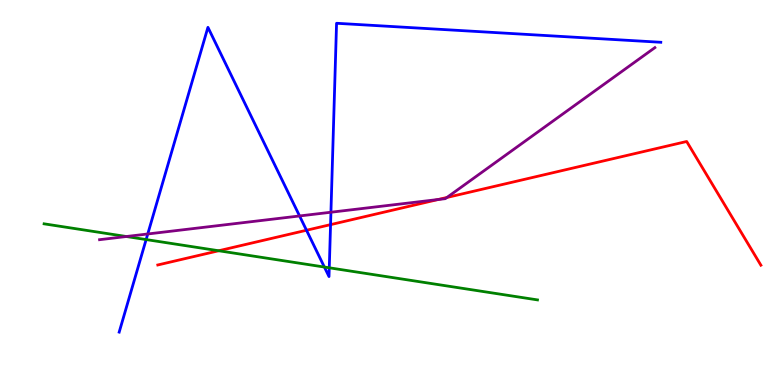[{'lines': ['blue', 'red'], 'intersections': [{'x': 3.95, 'y': 4.02}, {'x': 4.27, 'y': 4.17}]}, {'lines': ['green', 'red'], 'intersections': [{'x': 2.82, 'y': 3.49}]}, {'lines': ['purple', 'red'], 'intersections': [{'x': 5.65, 'y': 4.82}, {'x': 5.77, 'y': 4.87}]}, {'lines': ['blue', 'green'], 'intersections': [{'x': 1.89, 'y': 3.78}, {'x': 4.19, 'y': 3.06}, {'x': 4.25, 'y': 3.04}]}, {'lines': ['blue', 'purple'], 'intersections': [{'x': 1.91, 'y': 3.92}, {'x': 3.87, 'y': 4.39}, {'x': 4.27, 'y': 4.49}]}, {'lines': ['green', 'purple'], 'intersections': [{'x': 1.63, 'y': 3.86}]}]